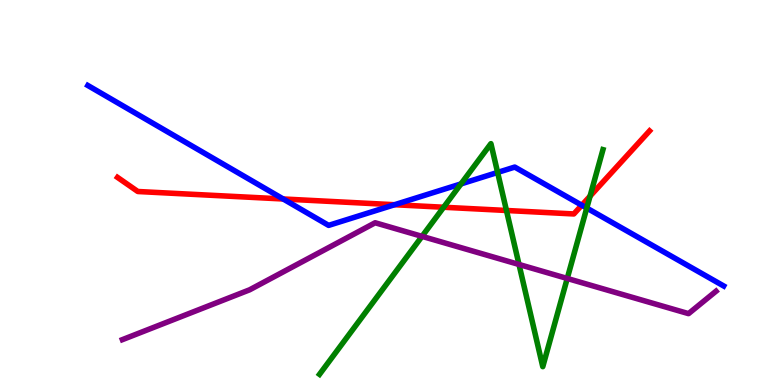[{'lines': ['blue', 'red'], 'intersections': [{'x': 3.65, 'y': 4.83}, {'x': 5.09, 'y': 4.68}, {'x': 7.51, 'y': 4.67}]}, {'lines': ['green', 'red'], 'intersections': [{'x': 5.72, 'y': 4.62}, {'x': 6.53, 'y': 4.53}, {'x': 7.61, 'y': 4.91}]}, {'lines': ['purple', 'red'], 'intersections': []}, {'lines': ['blue', 'green'], 'intersections': [{'x': 5.95, 'y': 5.22}, {'x': 6.42, 'y': 5.52}, {'x': 7.57, 'y': 4.6}]}, {'lines': ['blue', 'purple'], 'intersections': []}, {'lines': ['green', 'purple'], 'intersections': [{'x': 5.45, 'y': 3.86}, {'x': 6.7, 'y': 3.13}, {'x': 7.32, 'y': 2.77}]}]